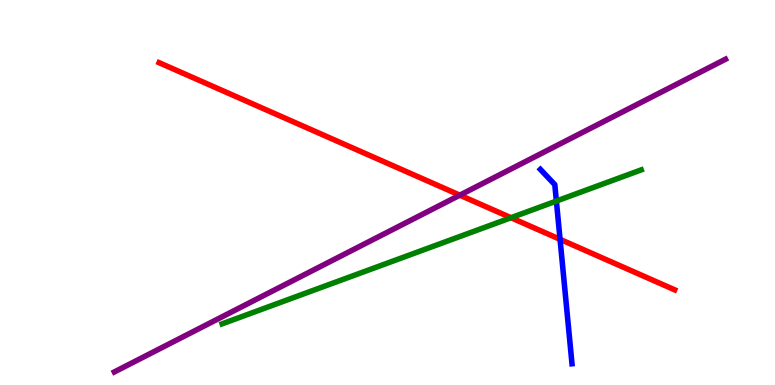[{'lines': ['blue', 'red'], 'intersections': [{'x': 7.23, 'y': 3.78}]}, {'lines': ['green', 'red'], 'intersections': [{'x': 6.59, 'y': 4.34}]}, {'lines': ['purple', 'red'], 'intersections': [{'x': 5.93, 'y': 4.93}]}, {'lines': ['blue', 'green'], 'intersections': [{'x': 7.18, 'y': 4.78}]}, {'lines': ['blue', 'purple'], 'intersections': []}, {'lines': ['green', 'purple'], 'intersections': []}]